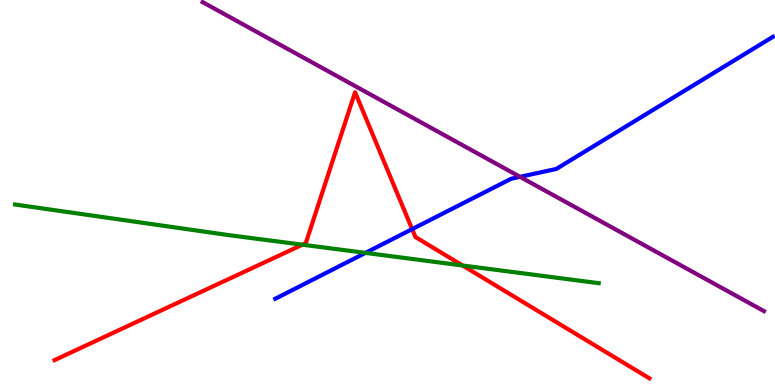[{'lines': ['blue', 'red'], 'intersections': [{'x': 5.32, 'y': 4.05}]}, {'lines': ['green', 'red'], 'intersections': [{'x': 3.9, 'y': 3.64}, {'x': 5.97, 'y': 3.1}]}, {'lines': ['purple', 'red'], 'intersections': []}, {'lines': ['blue', 'green'], 'intersections': [{'x': 4.72, 'y': 3.43}]}, {'lines': ['blue', 'purple'], 'intersections': [{'x': 6.71, 'y': 5.41}]}, {'lines': ['green', 'purple'], 'intersections': []}]